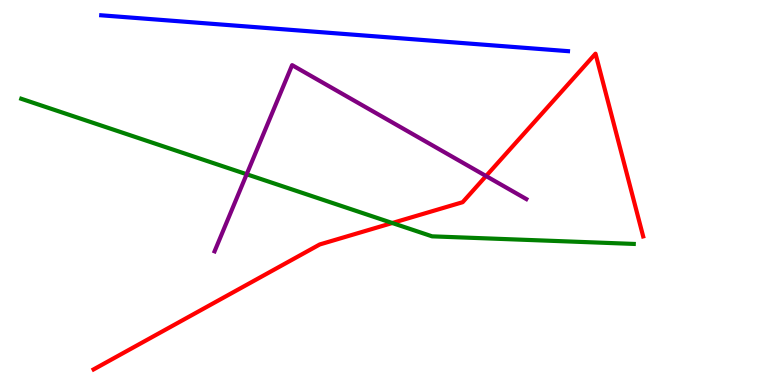[{'lines': ['blue', 'red'], 'intersections': []}, {'lines': ['green', 'red'], 'intersections': [{'x': 5.06, 'y': 4.21}]}, {'lines': ['purple', 'red'], 'intersections': [{'x': 6.27, 'y': 5.43}]}, {'lines': ['blue', 'green'], 'intersections': []}, {'lines': ['blue', 'purple'], 'intersections': []}, {'lines': ['green', 'purple'], 'intersections': [{'x': 3.18, 'y': 5.47}]}]